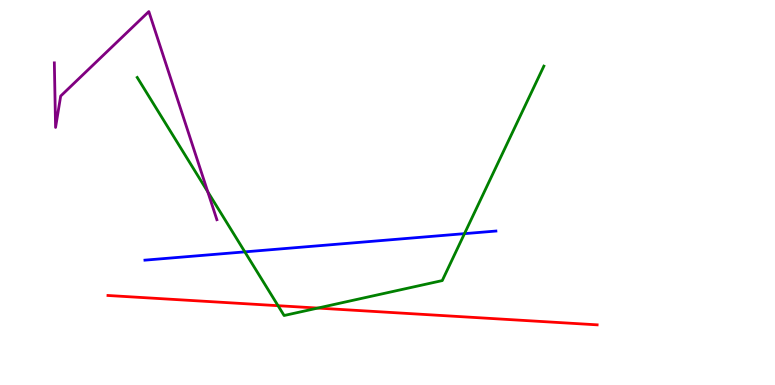[{'lines': ['blue', 'red'], 'intersections': []}, {'lines': ['green', 'red'], 'intersections': [{'x': 3.59, 'y': 2.06}, {'x': 4.1, 'y': 2.0}]}, {'lines': ['purple', 'red'], 'intersections': []}, {'lines': ['blue', 'green'], 'intersections': [{'x': 3.16, 'y': 3.46}, {'x': 5.99, 'y': 3.93}]}, {'lines': ['blue', 'purple'], 'intersections': []}, {'lines': ['green', 'purple'], 'intersections': [{'x': 2.68, 'y': 5.02}]}]